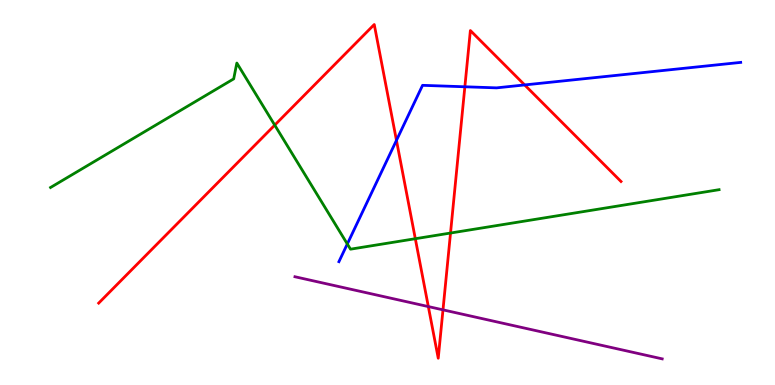[{'lines': ['blue', 'red'], 'intersections': [{'x': 5.12, 'y': 6.35}, {'x': 6.0, 'y': 7.75}, {'x': 6.77, 'y': 7.79}]}, {'lines': ['green', 'red'], 'intersections': [{'x': 3.55, 'y': 6.75}, {'x': 5.36, 'y': 3.8}, {'x': 5.81, 'y': 3.95}]}, {'lines': ['purple', 'red'], 'intersections': [{'x': 5.53, 'y': 2.04}, {'x': 5.72, 'y': 1.95}]}, {'lines': ['blue', 'green'], 'intersections': [{'x': 4.48, 'y': 3.66}]}, {'lines': ['blue', 'purple'], 'intersections': []}, {'lines': ['green', 'purple'], 'intersections': []}]